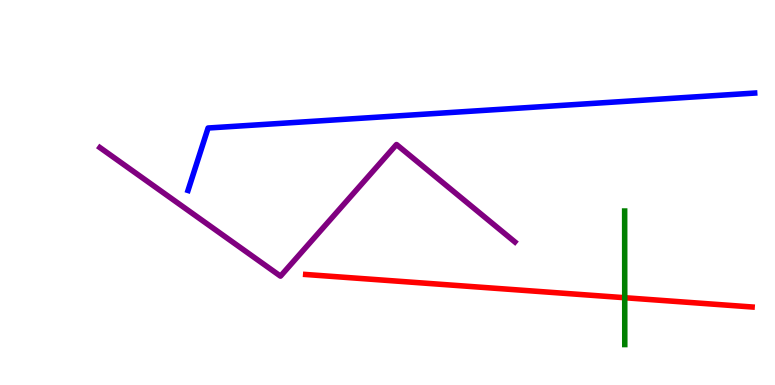[{'lines': ['blue', 'red'], 'intersections': []}, {'lines': ['green', 'red'], 'intersections': [{'x': 8.06, 'y': 2.27}]}, {'lines': ['purple', 'red'], 'intersections': []}, {'lines': ['blue', 'green'], 'intersections': []}, {'lines': ['blue', 'purple'], 'intersections': []}, {'lines': ['green', 'purple'], 'intersections': []}]